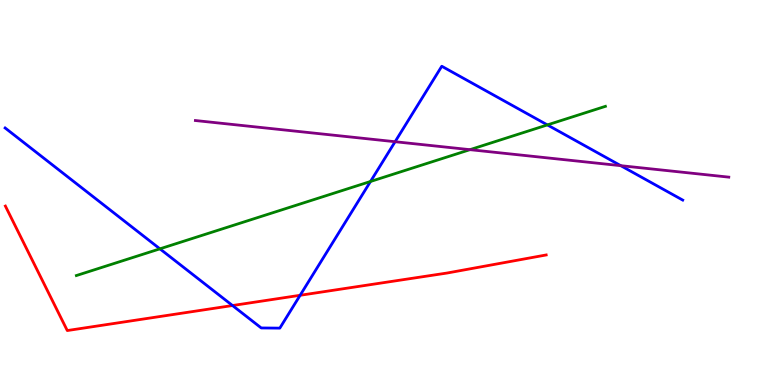[{'lines': ['blue', 'red'], 'intersections': [{'x': 3.0, 'y': 2.06}, {'x': 3.87, 'y': 2.33}]}, {'lines': ['green', 'red'], 'intersections': []}, {'lines': ['purple', 'red'], 'intersections': []}, {'lines': ['blue', 'green'], 'intersections': [{'x': 2.06, 'y': 3.54}, {'x': 4.78, 'y': 5.29}, {'x': 7.06, 'y': 6.76}]}, {'lines': ['blue', 'purple'], 'intersections': [{'x': 5.1, 'y': 6.32}, {'x': 8.01, 'y': 5.7}]}, {'lines': ['green', 'purple'], 'intersections': [{'x': 6.06, 'y': 6.11}]}]